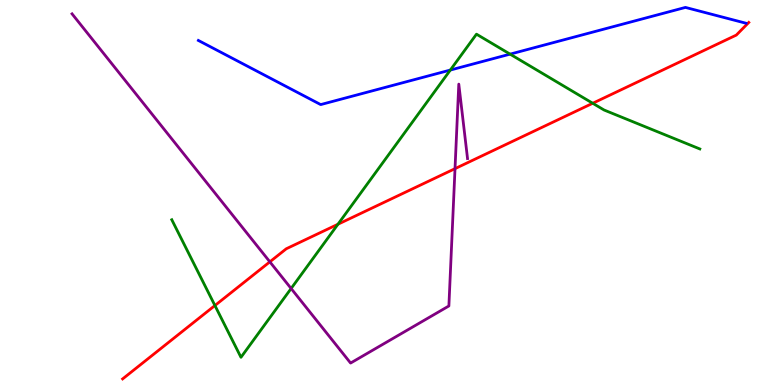[{'lines': ['blue', 'red'], 'intersections': []}, {'lines': ['green', 'red'], 'intersections': [{'x': 2.77, 'y': 2.06}, {'x': 4.36, 'y': 4.18}, {'x': 7.65, 'y': 7.32}]}, {'lines': ['purple', 'red'], 'intersections': [{'x': 3.48, 'y': 3.2}, {'x': 5.87, 'y': 5.62}]}, {'lines': ['blue', 'green'], 'intersections': [{'x': 5.81, 'y': 8.18}, {'x': 6.58, 'y': 8.59}]}, {'lines': ['blue', 'purple'], 'intersections': []}, {'lines': ['green', 'purple'], 'intersections': [{'x': 3.76, 'y': 2.51}]}]